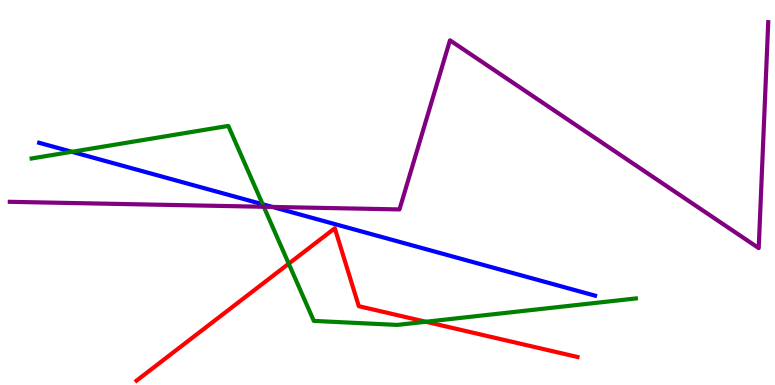[{'lines': ['blue', 'red'], 'intersections': []}, {'lines': ['green', 'red'], 'intersections': [{'x': 3.73, 'y': 3.15}, {'x': 5.49, 'y': 1.64}]}, {'lines': ['purple', 'red'], 'intersections': []}, {'lines': ['blue', 'green'], 'intersections': [{'x': 0.928, 'y': 6.06}, {'x': 3.39, 'y': 4.69}]}, {'lines': ['blue', 'purple'], 'intersections': [{'x': 3.52, 'y': 4.62}]}, {'lines': ['green', 'purple'], 'intersections': [{'x': 3.4, 'y': 4.63}]}]